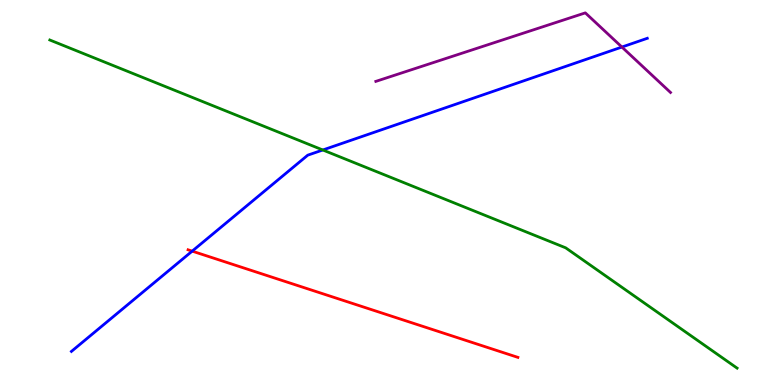[{'lines': ['blue', 'red'], 'intersections': [{'x': 2.48, 'y': 3.48}]}, {'lines': ['green', 'red'], 'intersections': []}, {'lines': ['purple', 'red'], 'intersections': []}, {'lines': ['blue', 'green'], 'intersections': [{'x': 4.17, 'y': 6.1}]}, {'lines': ['blue', 'purple'], 'intersections': [{'x': 8.02, 'y': 8.78}]}, {'lines': ['green', 'purple'], 'intersections': []}]